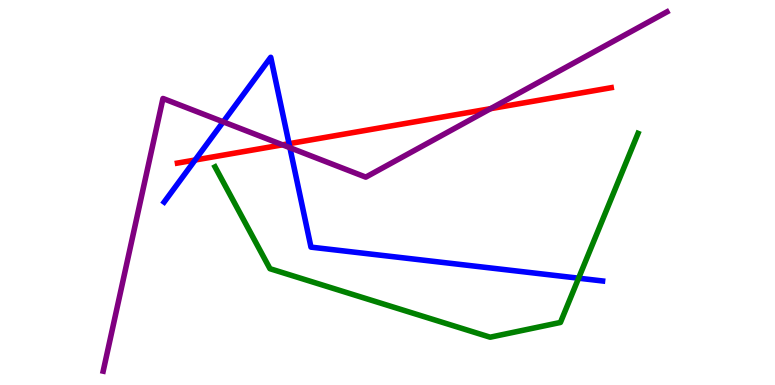[{'lines': ['blue', 'red'], 'intersections': [{'x': 2.52, 'y': 5.84}, {'x': 3.73, 'y': 6.27}]}, {'lines': ['green', 'red'], 'intersections': []}, {'lines': ['purple', 'red'], 'intersections': [{'x': 3.65, 'y': 6.24}, {'x': 6.33, 'y': 7.18}]}, {'lines': ['blue', 'green'], 'intersections': [{'x': 7.47, 'y': 2.77}]}, {'lines': ['blue', 'purple'], 'intersections': [{'x': 2.88, 'y': 6.84}, {'x': 3.74, 'y': 6.16}]}, {'lines': ['green', 'purple'], 'intersections': []}]